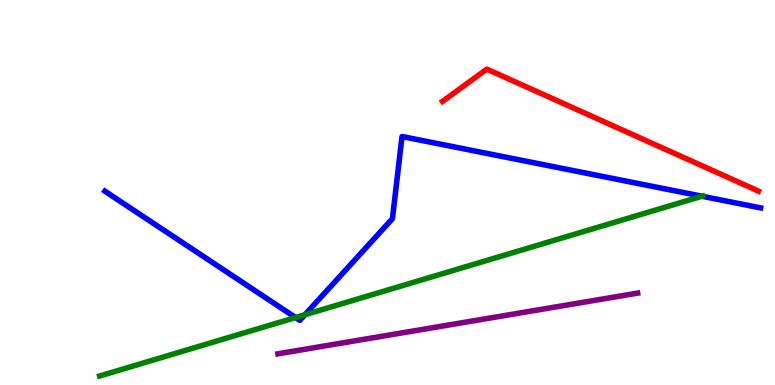[{'lines': ['blue', 'red'], 'intersections': []}, {'lines': ['green', 'red'], 'intersections': []}, {'lines': ['purple', 'red'], 'intersections': []}, {'lines': ['blue', 'green'], 'intersections': [{'x': 3.81, 'y': 1.75}, {'x': 3.93, 'y': 1.82}, {'x': 9.06, 'y': 4.9}]}, {'lines': ['blue', 'purple'], 'intersections': []}, {'lines': ['green', 'purple'], 'intersections': []}]